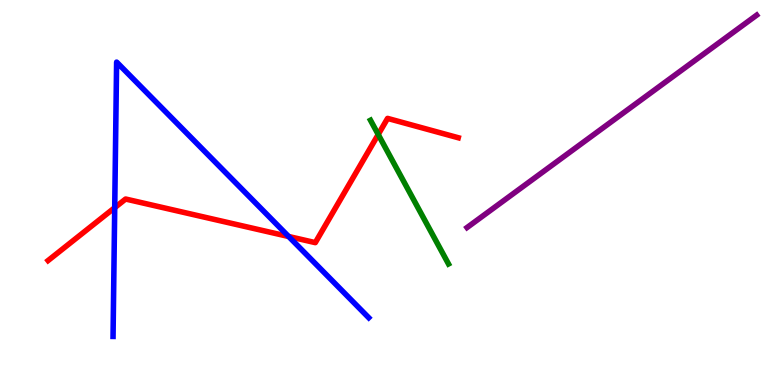[{'lines': ['blue', 'red'], 'intersections': [{'x': 1.48, 'y': 4.61}, {'x': 3.72, 'y': 3.86}]}, {'lines': ['green', 'red'], 'intersections': [{'x': 4.88, 'y': 6.51}]}, {'lines': ['purple', 'red'], 'intersections': []}, {'lines': ['blue', 'green'], 'intersections': []}, {'lines': ['blue', 'purple'], 'intersections': []}, {'lines': ['green', 'purple'], 'intersections': []}]